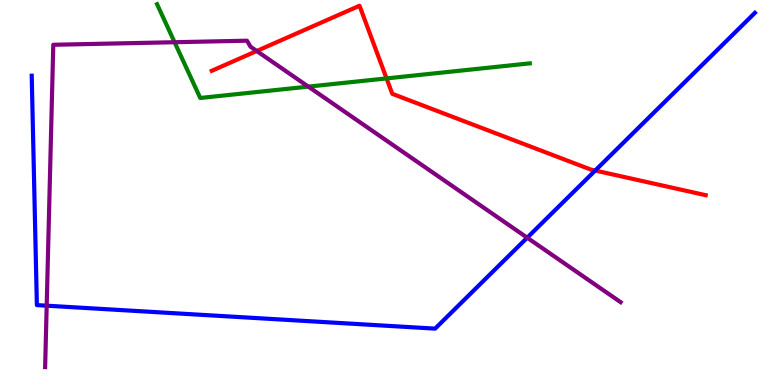[{'lines': ['blue', 'red'], 'intersections': [{'x': 7.68, 'y': 5.57}]}, {'lines': ['green', 'red'], 'intersections': [{'x': 4.99, 'y': 7.96}]}, {'lines': ['purple', 'red'], 'intersections': [{'x': 3.31, 'y': 8.68}]}, {'lines': ['blue', 'green'], 'intersections': []}, {'lines': ['blue', 'purple'], 'intersections': [{'x': 0.602, 'y': 2.06}, {'x': 6.8, 'y': 3.83}]}, {'lines': ['green', 'purple'], 'intersections': [{'x': 2.25, 'y': 8.9}, {'x': 3.98, 'y': 7.75}]}]